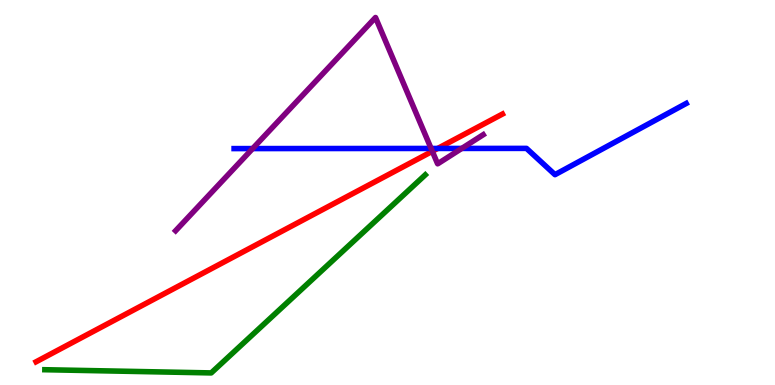[{'lines': ['blue', 'red'], 'intersections': [{'x': 5.65, 'y': 6.14}]}, {'lines': ['green', 'red'], 'intersections': []}, {'lines': ['purple', 'red'], 'intersections': [{'x': 5.58, 'y': 6.07}]}, {'lines': ['blue', 'green'], 'intersections': []}, {'lines': ['blue', 'purple'], 'intersections': [{'x': 3.26, 'y': 6.14}, {'x': 5.56, 'y': 6.14}, {'x': 5.96, 'y': 6.14}]}, {'lines': ['green', 'purple'], 'intersections': []}]